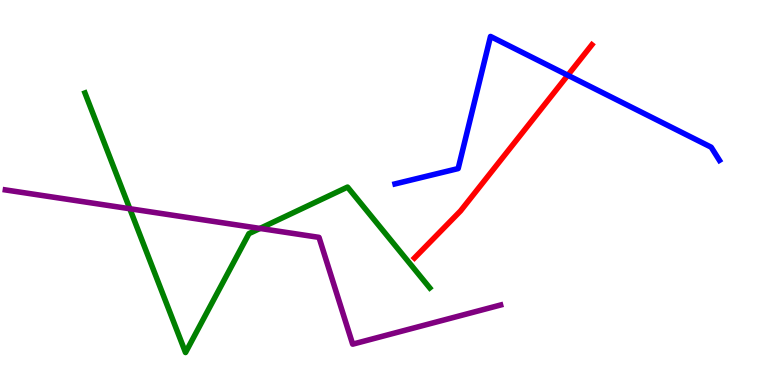[{'lines': ['blue', 'red'], 'intersections': [{'x': 7.33, 'y': 8.05}]}, {'lines': ['green', 'red'], 'intersections': []}, {'lines': ['purple', 'red'], 'intersections': []}, {'lines': ['blue', 'green'], 'intersections': []}, {'lines': ['blue', 'purple'], 'intersections': []}, {'lines': ['green', 'purple'], 'intersections': [{'x': 1.67, 'y': 4.58}, {'x': 3.35, 'y': 4.07}]}]